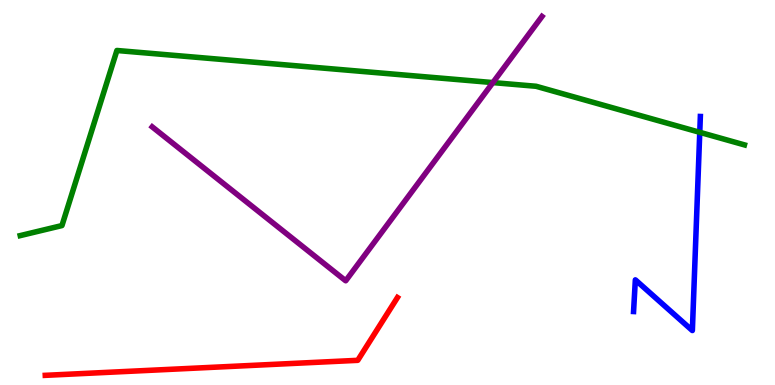[{'lines': ['blue', 'red'], 'intersections': []}, {'lines': ['green', 'red'], 'intersections': []}, {'lines': ['purple', 'red'], 'intersections': []}, {'lines': ['blue', 'green'], 'intersections': [{'x': 9.03, 'y': 6.56}]}, {'lines': ['blue', 'purple'], 'intersections': []}, {'lines': ['green', 'purple'], 'intersections': [{'x': 6.36, 'y': 7.85}]}]